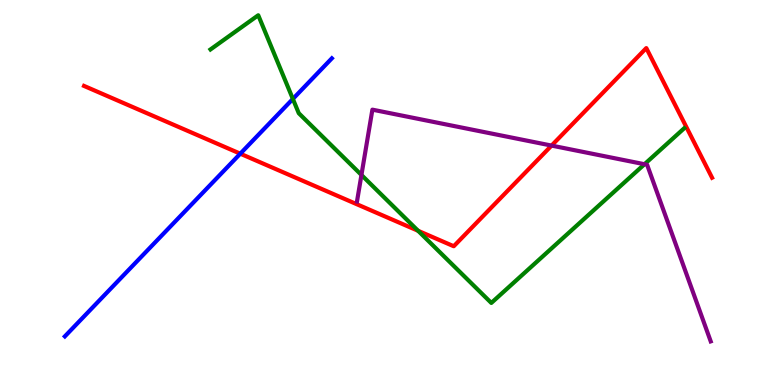[{'lines': ['blue', 'red'], 'intersections': [{'x': 3.1, 'y': 6.01}]}, {'lines': ['green', 'red'], 'intersections': [{'x': 5.39, 'y': 4.01}]}, {'lines': ['purple', 'red'], 'intersections': [{'x': 7.12, 'y': 6.22}]}, {'lines': ['blue', 'green'], 'intersections': [{'x': 3.78, 'y': 7.43}]}, {'lines': ['blue', 'purple'], 'intersections': []}, {'lines': ['green', 'purple'], 'intersections': [{'x': 4.66, 'y': 5.46}, {'x': 8.32, 'y': 5.73}]}]